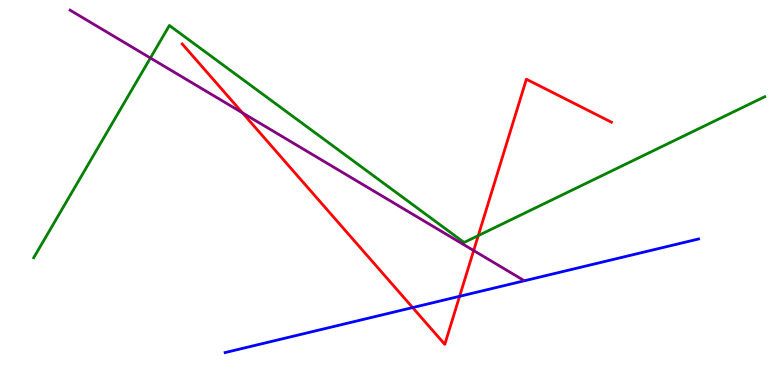[{'lines': ['blue', 'red'], 'intersections': [{'x': 5.32, 'y': 2.01}, {'x': 5.93, 'y': 2.3}]}, {'lines': ['green', 'red'], 'intersections': [{'x': 6.17, 'y': 3.88}]}, {'lines': ['purple', 'red'], 'intersections': [{'x': 3.13, 'y': 7.07}, {'x': 6.11, 'y': 3.49}]}, {'lines': ['blue', 'green'], 'intersections': []}, {'lines': ['blue', 'purple'], 'intersections': []}, {'lines': ['green', 'purple'], 'intersections': [{'x': 1.94, 'y': 8.49}]}]